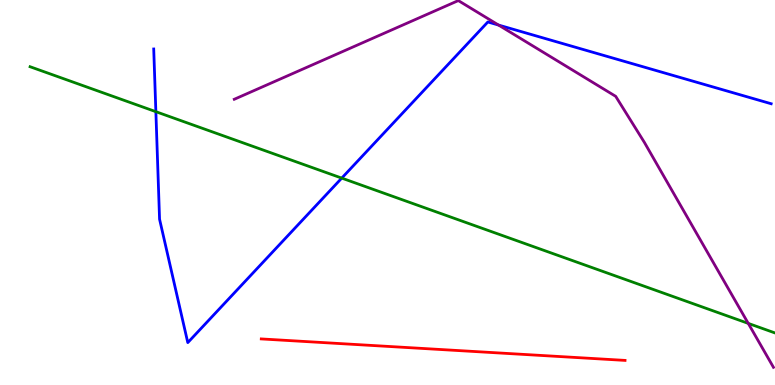[{'lines': ['blue', 'red'], 'intersections': []}, {'lines': ['green', 'red'], 'intersections': []}, {'lines': ['purple', 'red'], 'intersections': []}, {'lines': ['blue', 'green'], 'intersections': [{'x': 2.01, 'y': 7.1}, {'x': 4.41, 'y': 5.37}]}, {'lines': ['blue', 'purple'], 'intersections': [{'x': 6.43, 'y': 9.35}]}, {'lines': ['green', 'purple'], 'intersections': [{'x': 9.65, 'y': 1.6}]}]